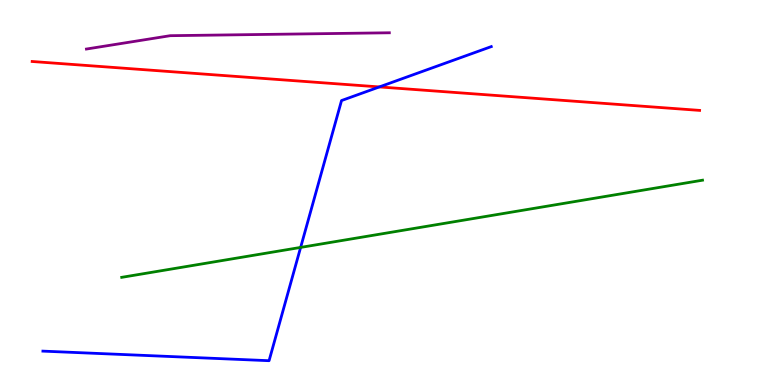[{'lines': ['blue', 'red'], 'intersections': [{'x': 4.89, 'y': 7.74}]}, {'lines': ['green', 'red'], 'intersections': []}, {'lines': ['purple', 'red'], 'intersections': []}, {'lines': ['blue', 'green'], 'intersections': [{'x': 3.88, 'y': 3.57}]}, {'lines': ['blue', 'purple'], 'intersections': []}, {'lines': ['green', 'purple'], 'intersections': []}]